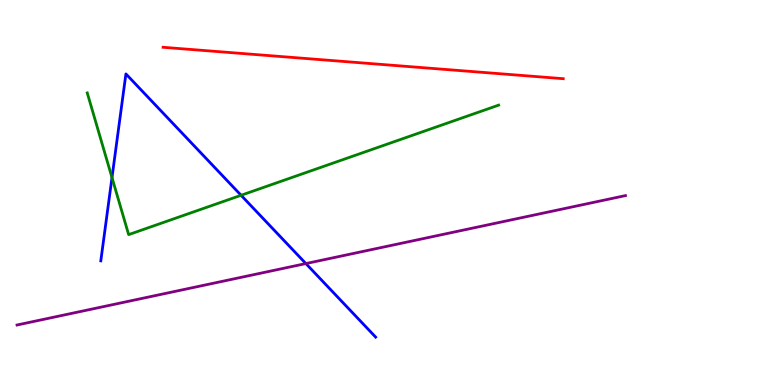[{'lines': ['blue', 'red'], 'intersections': []}, {'lines': ['green', 'red'], 'intersections': []}, {'lines': ['purple', 'red'], 'intersections': []}, {'lines': ['blue', 'green'], 'intersections': [{'x': 1.45, 'y': 5.39}, {'x': 3.11, 'y': 4.93}]}, {'lines': ['blue', 'purple'], 'intersections': [{'x': 3.95, 'y': 3.15}]}, {'lines': ['green', 'purple'], 'intersections': []}]